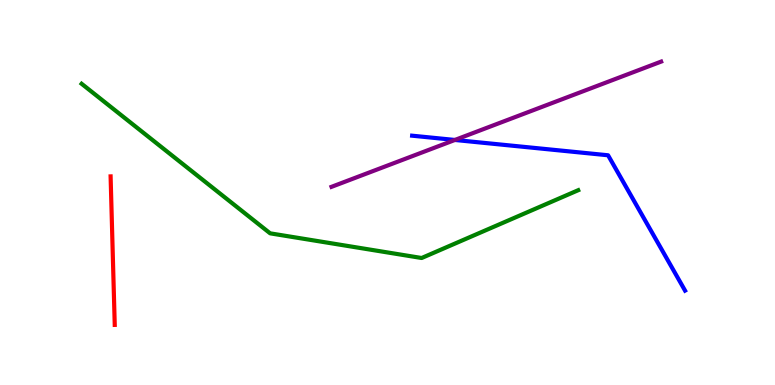[{'lines': ['blue', 'red'], 'intersections': []}, {'lines': ['green', 'red'], 'intersections': []}, {'lines': ['purple', 'red'], 'intersections': []}, {'lines': ['blue', 'green'], 'intersections': []}, {'lines': ['blue', 'purple'], 'intersections': [{'x': 5.87, 'y': 6.36}]}, {'lines': ['green', 'purple'], 'intersections': []}]